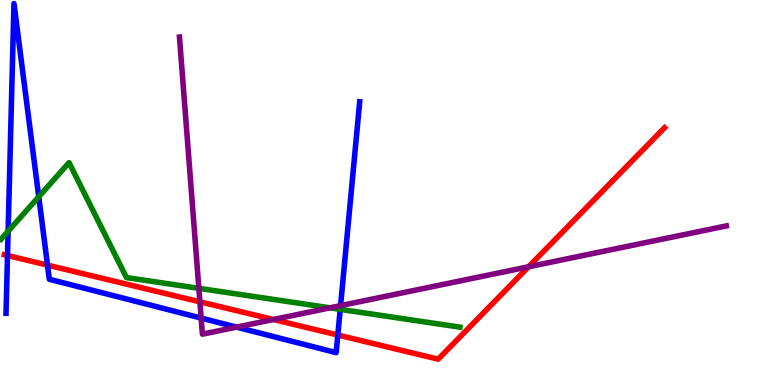[{'lines': ['blue', 'red'], 'intersections': [{'x': 0.0967, 'y': 3.36}, {'x': 0.613, 'y': 3.11}, {'x': 4.36, 'y': 1.3}]}, {'lines': ['green', 'red'], 'intersections': []}, {'lines': ['purple', 'red'], 'intersections': [{'x': 2.58, 'y': 2.16}, {'x': 3.53, 'y': 1.7}, {'x': 6.82, 'y': 3.07}]}, {'lines': ['blue', 'green'], 'intersections': [{'x': 0.105, 'y': 3.99}, {'x': 0.5, 'y': 4.89}, {'x': 4.39, 'y': 1.96}]}, {'lines': ['blue', 'purple'], 'intersections': [{'x': 2.6, 'y': 1.74}, {'x': 3.05, 'y': 1.5}, {'x': 4.39, 'y': 2.06}]}, {'lines': ['green', 'purple'], 'intersections': [{'x': 2.57, 'y': 2.51}, {'x': 4.26, 'y': 2.0}]}]